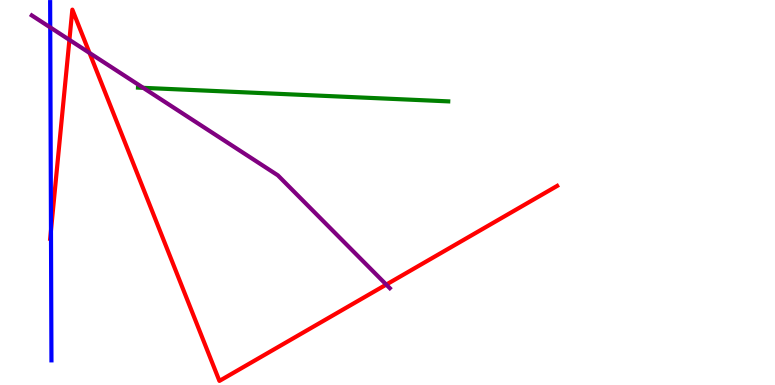[{'lines': ['blue', 'red'], 'intersections': [{'x': 0.658, 'y': 4.01}]}, {'lines': ['green', 'red'], 'intersections': []}, {'lines': ['purple', 'red'], 'intersections': [{'x': 0.896, 'y': 8.96}, {'x': 1.15, 'y': 8.63}, {'x': 4.98, 'y': 2.61}]}, {'lines': ['blue', 'green'], 'intersections': []}, {'lines': ['blue', 'purple'], 'intersections': [{'x': 0.648, 'y': 9.29}]}, {'lines': ['green', 'purple'], 'intersections': [{'x': 1.85, 'y': 7.72}]}]